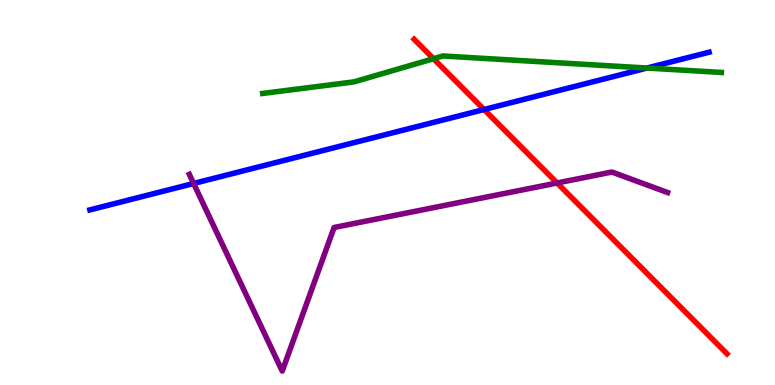[{'lines': ['blue', 'red'], 'intersections': [{'x': 6.25, 'y': 7.16}]}, {'lines': ['green', 'red'], 'intersections': [{'x': 5.59, 'y': 8.48}]}, {'lines': ['purple', 'red'], 'intersections': [{'x': 7.19, 'y': 5.25}]}, {'lines': ['blue', 'green'], 'intersections': [{'x': 8.35, 'y': 8.23}]}, {'lines': ['blue', 'purple'], 'intersections': [{'x': 2.5, 'y': 5.23}]}, {'lines': ['green', 'purple'], 'intersections': []}]